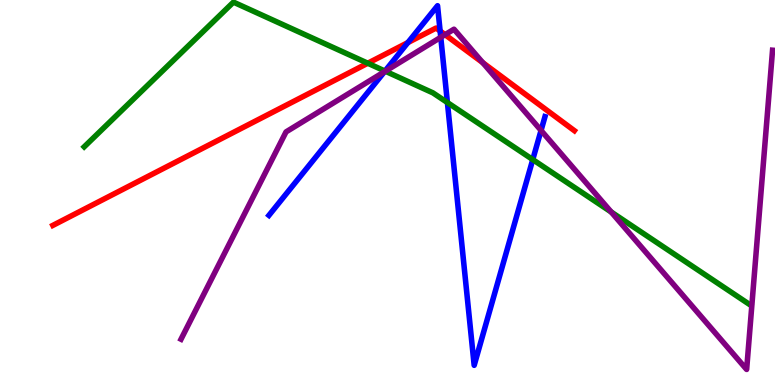[{'lines': ['blue', 'red'], 'intersections': [{'x': 5.26, 'y': 8.89}, {'x': 5.68, 'y': 9.19}]}, {'lines': ['green', 'red'], 'intersections': [{'x': 4.75, 'y': 8.36}]}, {'lines': ['purple', 'red'], 'intersections': [{'x': 5.74, 'y': 9.1}, {'x': 6.23, 'y': 8.37}]}, {'lines': ['blue', 'green'], 'intersections': [{'x': 4.97, 'y': 8.15}, {'x': 5.77, 'y': 7.34}, {'x': 6.87, 'y': 5.85}]}, {'lines': ['blue', 'purple'], 'intersections': [{'x': 4.96, 'y': 8.14}, {'x': 5.69, 'y': 9.03}, {'x': 6.98, 'y': 6.61}]}, {'lines': ['green', 'purple'], 'intersections': [{'x': 4.97, 'y': 8.15}, {'x': 7.89, 'y': 4.49}]}]